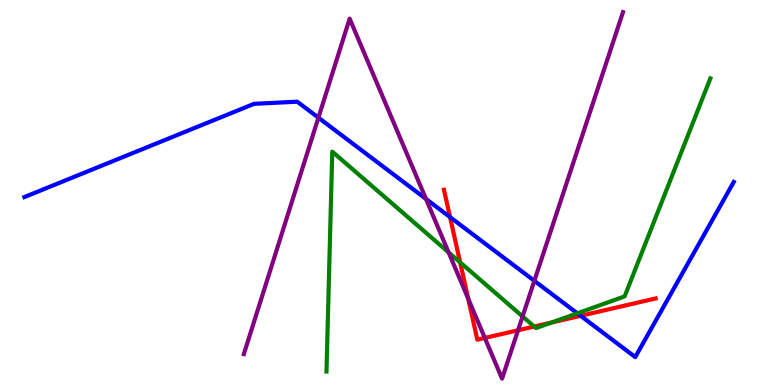[{'lines': ['blue', 'red'], 'intersections': [{'x': 5.81, 'y': 4.36}, {'x': 7.49, 'y': 1.8}]}, {'lines': ['green', 'red'], 'intersections': [{'x': 5.94, 'y': 3.19}, {'x': 6.89, 'y': 1.52}, {'x': 7.12, 'y': 1.62}]}, {'lines': ['purple', 'red'], 'intersections': [{'x': 6.04, 'y': 2.24}, {'x': 6.26, 'y': 1.22}, {'x': 6.68, 'y': 1.42}]}, {'lines': ['blue', 'green'], 'intersections': [{'x': 7.45, 'y': 1.86}]}, {'lines': ['blue', 'purple'], 'intersections': [{'x': 4.11, 'y': 6.94}, {'x': 5.5, 'y': 4.83}, {'x': 6.89, 'y': 2.71}]}, {'lines': ['green', 'purple'], 'intersections': [{'x': 5.79, 'y': 3.44}, {'x': 6.74, 'y': 1.78}]}]